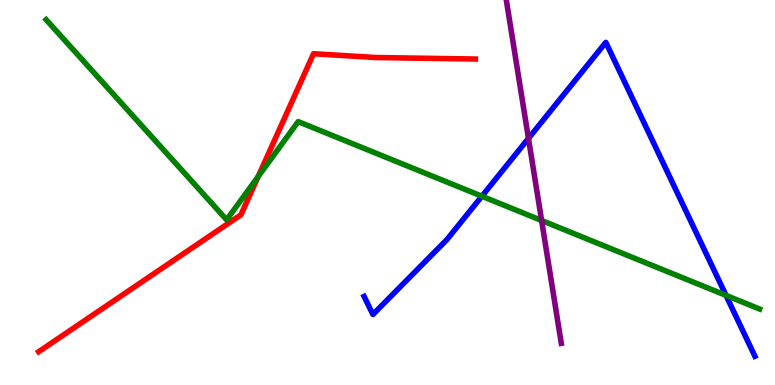[{'lines': ['blue', 'red'], 'intersections': []}, {'lines': ['green', 'red'], 'intersections': [{'x': 3.33, 'y': 5.41}]}, {'lines': ['purple', 'red'], 'intersections': []}, {'lines': ['blue', 'green'], 'intersections': [{'x': 6.22, 'y': 4.9}, {'x': 9.37, 'y': 2.33}]}, {'lines': ['blue', 'purple'], 'intersections': [{'x': 6.82, 'y': 6.41}]}, {'lines': ['green', 'purple'], 'intersections': [{'x': 6.99, 'y': 4.27}]}]